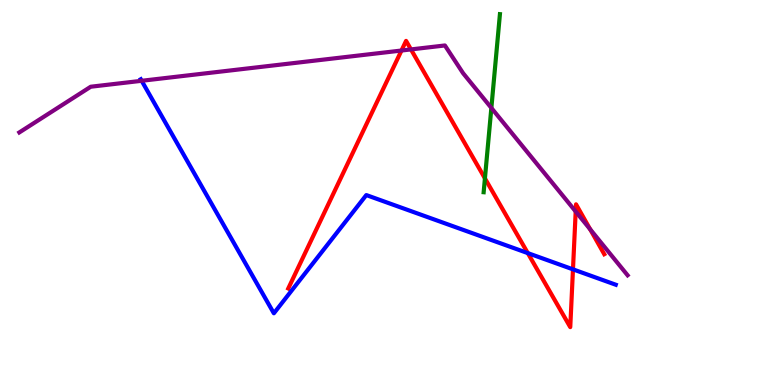[{'lines': ['blue', 'red'], 'intersections': [{'x': 6.81, 'y': 3.43}, {'x': 7.39, 'y': 3.0}]}, {'lines': ['green', 'red'], 'intersections': [{'x': 6.26, 'y': 5.37}]}, {'lines': ['purple', 'red'], 'intersections': [{'x': 5.18, 'y': 8.69}, {'x': 5.3, 'y': 8.72}, {'x': 7.43, 'y': 4.51}, {'x': 7.62, 'y': 4.04}]}, {'lines': ['blue', 'green'], 'intersections': []}, {'lines': ['blue', 'purple'], 'intersections': [{'x': 1.83, 'y': 7.9}]}, {'lines': ['green', 'purple'], 'intersections': [{'x': 6.34, 'y': 7.2}]}]